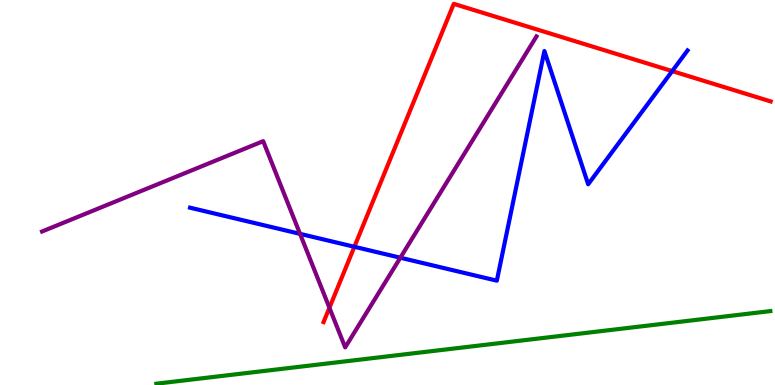[{'lines': ['blue', 'red'], 'intersections': [{'x': 4.57, 'y': 3.59}, {'x': 8.67, 'y': 8.15}]}, {'lines': ['green', 'red'], 'intersections': []}, {'lines': ['purple', 'red'], 'intersections': [{'x': 4.25, 'y': 2.01}]}, {'lines': ['blue', 'green'], 'intersections': []}, {'lines': ['blue', 'purple'], 'intersections': [{'x': 3.87, 'y': 3.93}, {'x': 5.17, 'y': 3.31}]}, {'lines': ['green', 'purple'], 'intersections': []}]